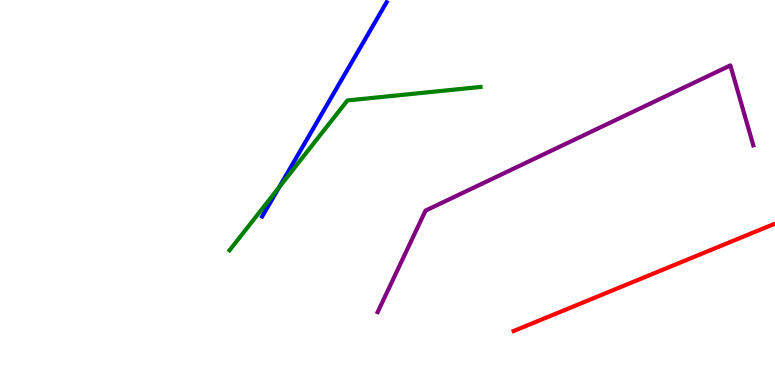[{'lines': ['blue', 'red'], 'intersections': []}, {'lines': ['green', 'red'], 'intersections': []}, {'lines': ['purple', 'red'], 'intersections': []}, {'lines': ['blue', 'green'], 'intersections': [{'x': 3.6, 'y': 5.13}]}, {'lines': ['blue', 'purple'], 'intersections': []}, {'lines': ['green', 'purple'], 'intersections': []}]